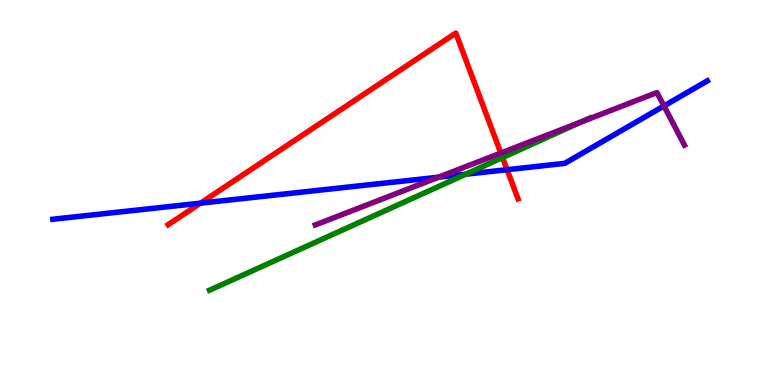[{'lines': ['blue', 'red'], 'intersections': [{'x': 2.59, 'y': 4.72}, {'x': 6.54, 'y': 5.59}]}, {'lines': ['green', 'red'], 'intersections': [{'x': 6.48, 'y': 5.91}]}, {'lines': ['purple', 'red'], 'intersections': [{'x': 6.46, 'y': 6.02}]}, {'lines': ['blue', 'green'], 'intersections': [{'x': 6.01, 'y': 5.47}]}, {'lines': ['blue', 'purple'], 'intersections': [{'x': 5.66, 'y': 5.4}, {'x': 8.57, 'y': 7.25}]}, {'lines': ['green', 'purple'], 'intersections': [{'x': 7.5, 'y': 6.84}]}]